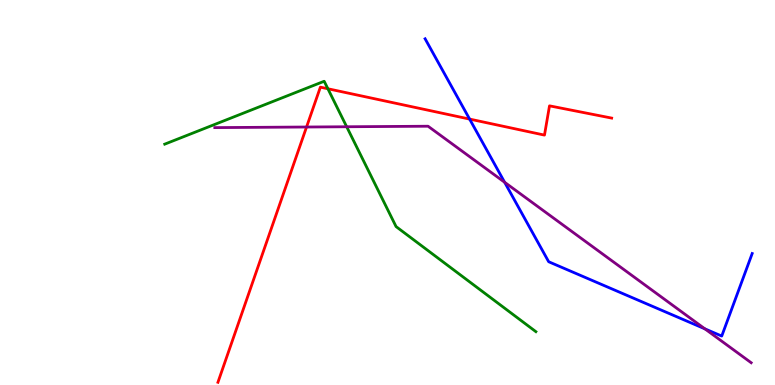[{'lines': ['blue', 'red'], 'intersections': [{'x': 6.06, 'y': 6.91}]}, {'lines': ['green', 'red'], 'intersections': [{'x': 4.23, 'y': 7.69}]}, {'lines': ['purple', 'red'], 'intersections': [{'x': 3.96, 'y': 6.7}]}, {'lines': ['blue', 'green'], 'intersections': []}, {'lines': ['blue', 'purple'], 'intersections': [{'x': 6.51, 'y': 5.27}, {'x': 9.09, 'y': 1.46}]}, {'lines': ['green', 'purple'], 'intersections': [{'x': 4.47, 'y': 6.71}]}]